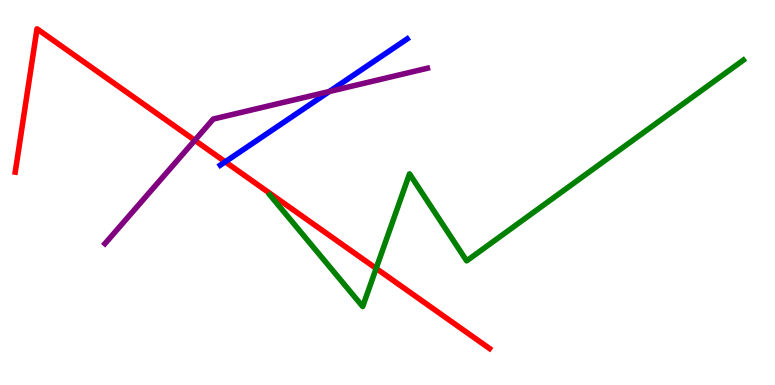[{'lines': ['blue', 'red'], 'intersections': [{'x': 2.91, 'y': 5.8}]}, {'lines': ['green', 'red'], 'intersections': [{'x': 4.85, 'y': 3.03}]}, {'lines': ['purple', 'red'], 'intersections': [{'x': 2.51, 'y': 6.36}]}, {'lines': ['blue', 'green'], 'intersections': []}, {'lines': ['blue', 'purple'], 'intersections': [{'x': 4.25, 'y': 7.62}]}, {'lines': ['green', 'purple'], 'intersections': []}]